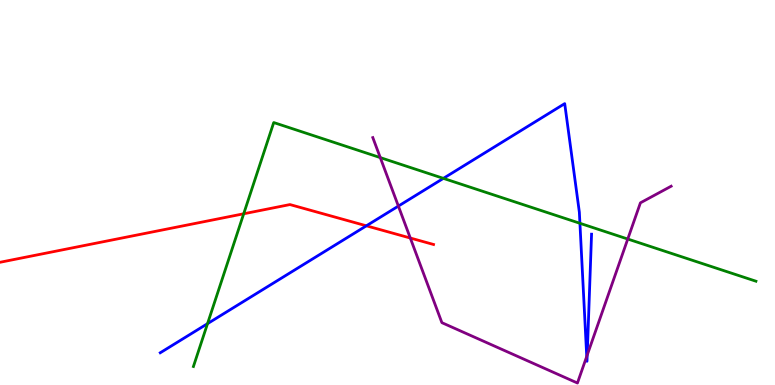[{'lines': ['blue', 'red'], 'intersections': [{'x': 4.73, 'y': 4.13}]}, {'lines': ['green', 'red'], 'intersections': [{'x': 3.14, 'y': 4.45}]}, {'lines': ['purple', 'red'], 'intersections': [{'x': 5.29, 'y': 3.82}]}, {'lines': ['blue', 'green'], 'intersections': [{'x': 2.68, 'y': 1.59}, {'x': 5.72, 'y': 5.37}, {'x': 7.48, 'y': 4.2}]}, {'lines': ['blue', 'purple'], 'intersections': [{'x': 5.14, 'y': 4.65}, {'x': 7.57, 'y': 0.742}, {'x': 7.58, 'y': 0.777}]}, {'lines': ['green', 'purple'], 'intersections': [{'x': 4.91, 'y': 5.91}, {'x': 8.1, 'y': 3.79}]}]